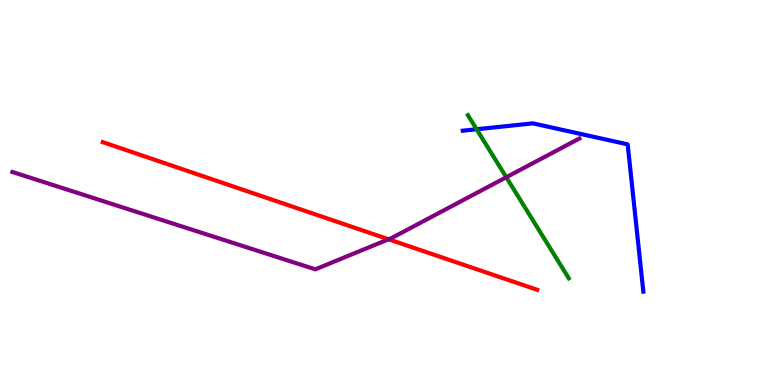[{'lines': ['blue', 'red'], 'intersections': []}, {'lines': ['green', 'red'], 'intersections': []}, {'lines': ['purple', 'red'], 'intersections': [{'x': 5.01, 'y': 3.78}]}, {'lines': ['blue', 'green'], 'intersections': [{'x': 6.15, 'y': 6.64}]}, {'lines': ['blue', 'purple'], 'intersections': []}, {'lines': ['green', 'purple'], 'intersections': [{'x': 6.53, 'y': 5.4}]}]